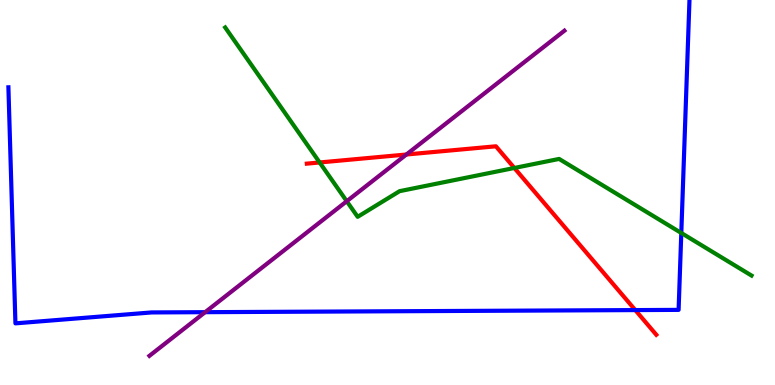[{'lines': ['blue', 'red'], 'intersections': [{'x': 8.2, 'y': 1.95}]}, {'lines': ['green', 'red'], 'intersections': [{'x': 4.12, 'y': 5.78}, {'x': 6.64, 'y': 5.64}]}, {'lines': ['purple', 'red'], 'intersections': [{'x': 5.24, 'y': 5.99}]}, {'lines': ['blue', 'green'], 'intersections': [{'x': 8.79, 'y': 3.95}]}, {'lines': ['blue', 'purple'], 'intersections': [{'x': 2.65, 'y': 1.89}]}, {'lines': ['green', 'purple'], 'intersections': [{'x': 4.47, 'y': 4.77}]}]